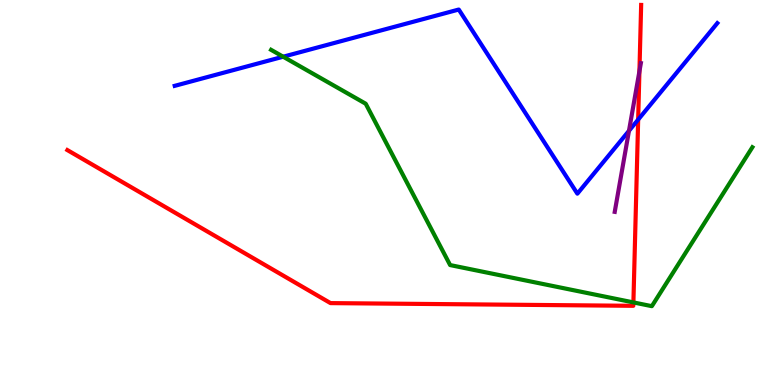[{'lines': ['blue', 'red'], 'intersections': [{'x': 8.23, 'y': 6.89}]}, {'lines': ['green', 'red'], 'intersections': [{'x': 8.17, 'y': 2.15}]}, {'lines': ['purple', 'red'], 'intersections': [{'x': 8.25, 'y': 8.15}]}, {'lines': ['blue', 'green'], 'intersections': [{'x': 3.65, 'y': 8.53}]}, {'lines': ['blue', 'purple'], 'intersections': [{'x': 8.12, 'y': 6.6}]}, {'lines': ['green', 'purple'], 'intersections': []}]